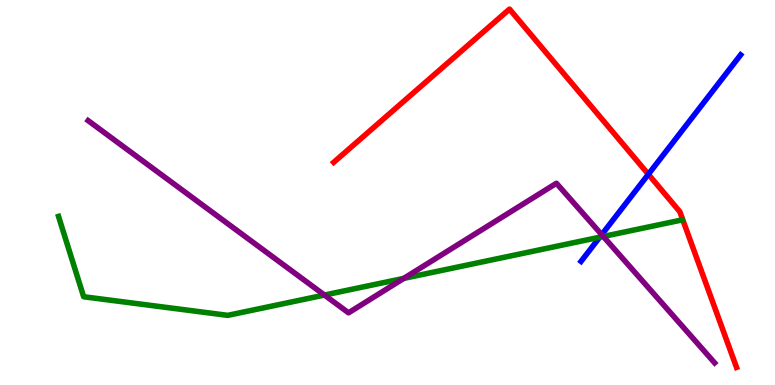[{'lines': ['blue', 'red'], 'intersections': [{'x': 8.37, 'y': 5.47}]}, {'lines': ['green', 'red'], 'intersections': []}, {'lines': ['purple', 'red'], 'intersections': []}, {'lines': ['blue', 'green'], 'intersections': [{'x': 7.74, 'y': 3.84}]}, {'lines': ['blue', 'purple'], 'intersections': [{'x': 7.76, 'y': 3.91}]}, {'lines': ['green', 'purple'], 'intersections': [{'x': 4.19, 'y': 2.34}, {'x': 5.21, 'y': 2.77}, {'x': 7.78, 'y': 3.86}]}]